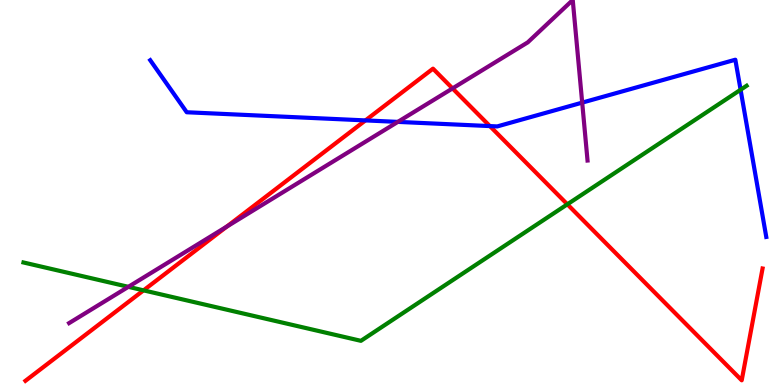[{'lines': ['blue', 'red'], 'intersections': [{'x': 4.72, 'y': 6.87}, {'x': 6.32, 'y': 6.73}]}, {'lines': ['green', 'red'], 'intersections': [{'x': 1.85, 'y': 2.46}, {'x': 7.32, 'y': 4.69}]}, {'lines': ['purple', 'red'], 'intersections': [{'x': 2.93, 'y': 4.12}, {'x': 5.84, 'y': 7.7}]}, {'lines': ['blue', 'green'], 'intersections': [{'x': 9.56, 'y': 7.67}]}, {'lines': ['blue', 'purple'], 'intersections': [{'x': 5.13, 'y': 6.83}, {'x': 7.51, 'y': 7.33}]}, {'lines': ['green', 'purple'], 'intersections': [{'x': 1.66, 'y': 2.55}]}]